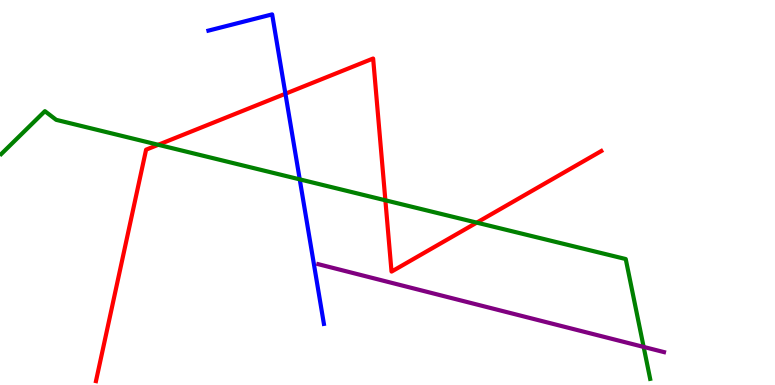[{'lines': ['blue', 'red'], 'intersections': [{'x': 3.68, 'y': 7.57}]}, {'lines': ['green', 'red'], 'intersections': [{'x': 2.04, 'y': 6.24}, {'x': 4.97, 'y': 4.8}, {'x': 6.15, 'y': 4.22}]}, {'lines': ['purple', 'red'], 'intersections': []}, {'lines': ['blue', 'green'], 'intersections': [{'x': 3.87, 'y': 5.34}]}, {'lines': ['blue', 'purple'], 'intersections': []}, {'lines': ['green', 'purple'], 'intersections': [{'x': 8.31, 'y': 0.989}]}]